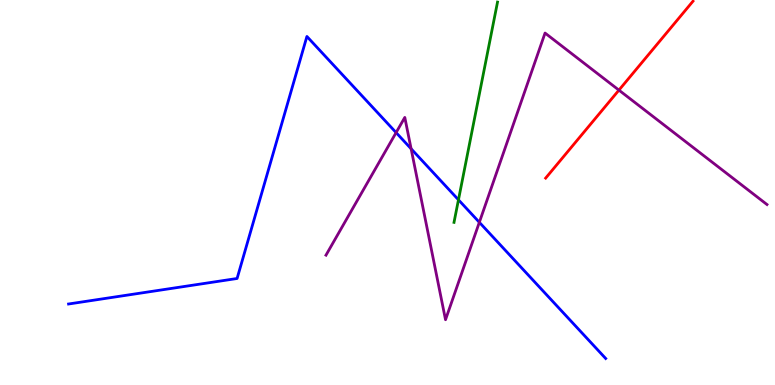[{'lines': ['blue', 'red'], 'intersections': []}, {'lines': ['green', 'red'], 'intersections': []}, {'lines': ['purple', 'red'], 'intersections': [{'x': 7.99, 'y': 7.66}]}, {'lines': ['blue', 'green'], 'intersections': [{'x': 5.92, 'y': 4.81}]}, {'lines': ['blue', 'purple'], 'intersections': [{'x': 5.11, 'y': 6.56}, {'x': 5.3, 'y': 6.14}, {'x': 6.19, 'y': 4.23}]}, {'lines': ['green', 'purple'], 'intersections': []}]